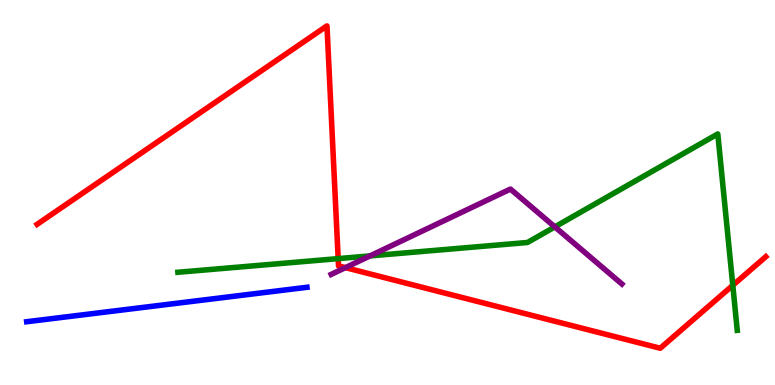[{'lines': ['blue', 'red'], 'intersections': []}, {'lines': ['green', 'red'], 'intersections': [{'x': 4.36, 'y': 3.28}, {'x': 9.46, 'y': 2.59}]}, {'lines': ['purple', 'red'], 'intersections': [{'x': 4.46, 'y': 3.05}]}, {'lines': ['blue', 'green'], 'intersections': []}, {'lines': ['blue', 'purple'], 'intersections': []}, {'lines': ['green', 'purple'], 'intersections': [{'x': 4.77, 'y': 3.35}, {'x': 7.16, 'y': 4.11}]}]